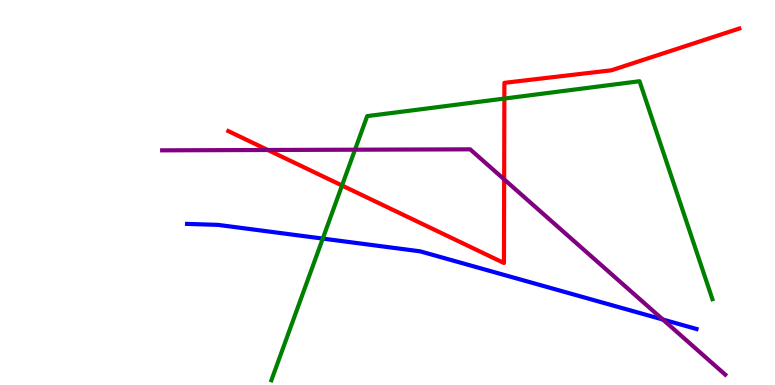[{'lines': ['blue', 'red'], 'intersections': []}, {'lines': ['green', 'red'], 'intersections': [{'x': 4.41, 'y': 5.18}, {'x': 6.51, 'y': 7.44}]}, {'lines': ['purple', 'red'], 'intersections': [{'x': 3.46, 'y': 6.1}, {'x': 6.51, 'y': 5.34}]}, {'lines': ['blue', 'green'], 'intersections': [{'x': 4.16, 'y': 3.8}]}, {'lines': ['blue', 'purple'], 'intersections': [{'x': 8.55, 'y': 1.7}]}, {'lines': ['green', 'purple'], 'intersections': [{'x': 4.58, 'y': 6.11}]}]